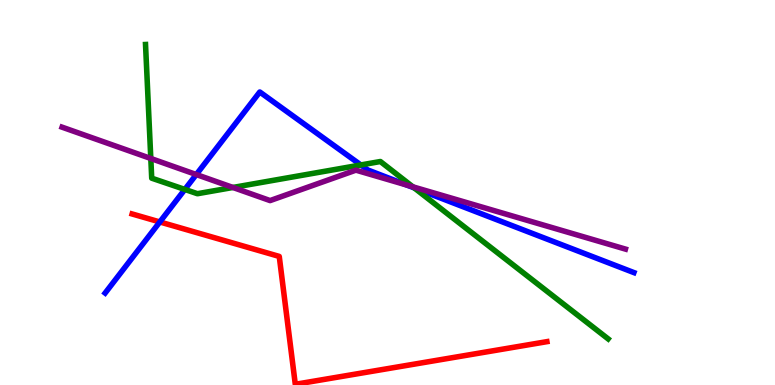[{'lines': ['blue', 'red'], 'intersections': [{'x': 2.06, 'y': 4.23}]}, {'lines': ['green', 'red'], 'intersections': []}, {'lines': ['purple', 'red'], 'intersections': []}, {'lines': ['blue', 'green'], 'intersections': [{'x': 2.39, 'y': 5.08}, {'x': 4.66, 'y': 5.72}, {'x': 5.35, 'y': 5.12}]}, {'lines': ['blue', 'purple'], 'intersections': [{'x': 2.53, 'y': 5.47}, {'x': 5.25, 'y': 5.19}]}, {'lines': ['green', 'purple'], 'intersections': [{'x': 1.95, 'y': 5.88}, {'x': 3.01, 'y': 5.13}, {'x': 5.33, 'y': 5.15}]}]